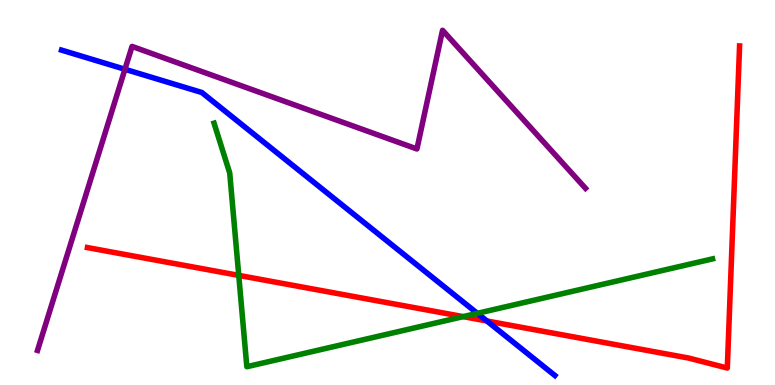[{'lines': ['blue', 'red'], 'intersections': [{'x': 6.28, 'y': 1.66}]}, {'lines': ['green', 'red'], 'intersections': [{'x': 3.08, 'y': 2.85}, {'x': 5.98, 'y': 1.78}]}, {'lines': ['purple', 'red'], 'intersections': []}, {'lines': ['blue', 'green'], 'intersections': [{'x': 6.16, 'y': 1.86}]}, {'lines': ['blue', 'purple'], 'intersections': [{'x': 1.61, 'y': 8.2}]}, {'lines': ['green', 'purple'], 'intersections': []}]